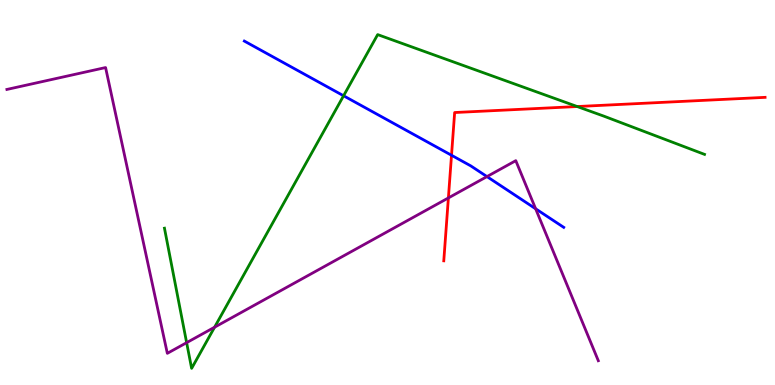[{'lines': ['blue', 'red'], 'intersections': [{'x': 5.83, 'y': 5.97}]}, {'lines': ['green', 'red'], 'intersections': [{'x': 7.45, 'y': 7.23}]}, {'lines': ['purple', 'red'], 'intersections': [{'x': 5.79, 'y': 4.86}]}, {'lines': ['blue', 'green'], 'intersections': [{'x': 4.43, 'y': 7.51}]}, {'lines': ['blue', 'purple'], 'intersections': [{'x': 6.28, 'y': 5.41}, {'x': 6.91, 'y': 4.58}]}, {'lines': ['green', 'purple'], 'intersections': [{'x': 2.41, 'y': 1.1}, {'x': 2.77, 'y': 1.5}]}]